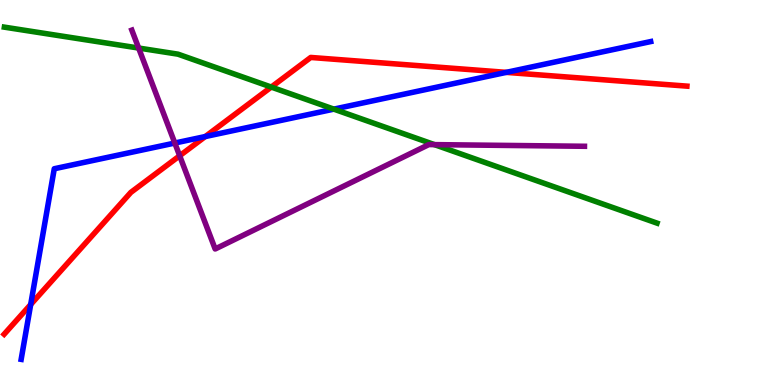[{'lines': ['blue', 'red'], 'intersections': [{'x': 0.396, 'y': 2.09}, {'x': 2.65, 'y': 6.45}, {'x': 6.53, 'y': 8.12}]}, {'lines': ['green', 'red'], 'intersections': [{'x': 3.5, 'y': 7.74}]}, {'lines': ['purple', 'red'], 'intersections': [{'x': 2.32, 'y': 5.95}]}, {'lines': ['blue', 'green'], 'intersections': [{'x': 4.31, 'y': 7.17}]}, {'lines': ['blue', 'purple'], 'intersections': [{'x': 2.26, 'y': 6.28}]}, {'lines': ['green', 'purple'], 'intersections': [{'x': 1.79, 'y': 8.75}, {'x': 5.61, 'y': 6.24}]}]